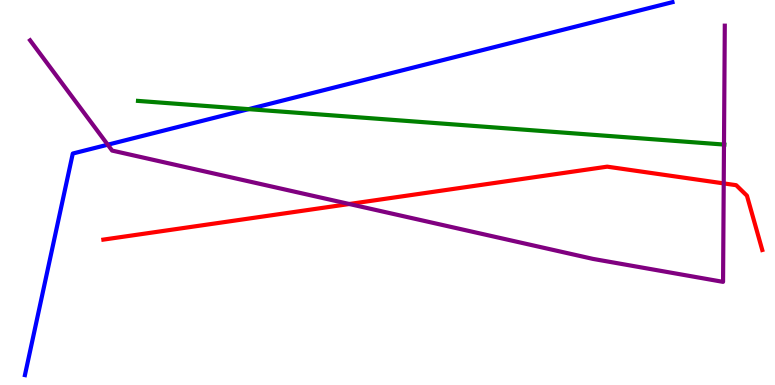[{'lines': ['blue', 'red'], 'intersections': []}, {'lines': ['green', 'red'], 'intersections': []}, {'lines': ['purple', 'red'], 'intersections': [{'x': 4.51, 'y': 4.7}, {'x': 9.34, 'y': 5.24}]}, {'lines': ['blue', 'green'], 'intersections': [{'x': 3.21, 'y': 7.17}]}, {'lines': ['blue', 'purple'], 'intersections': [{'x': 1.39, 'y': 6.24}]}, {'lines': ['green', 'purple'], 'intersections': [{'x': 9.34, 'y': 6.25}]}]